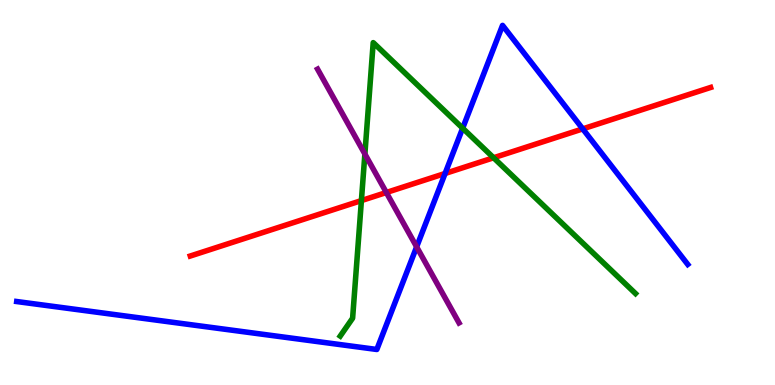[{'lines': ['blue', 'red'], 'intersections': [{'x': 5.74, 'y': 5.49}, {'x': 7.52, 'y': 6.65}]}, {'lines': ['green', 'red'], 'intersections': [{'x': 4.66, 'y': 4.79}, {'x': 6.37, 'y': 5.9}]}, {'lines': ['purple', 'red'], 'intersections': [{'x': 4.99, 'y': 5.0}]}, {'lines': ['blue', 'green'], 'intersections': [{'x': 5.97, 'y': 6.67}]}, {'lines': ['blue', 'purple'], 'intersections': [{'x': 5.38, 'y': 3.59}]}, {'lines': ['green', 'purple'], 'intersections': [{'x': 4.71, 'y': 6.0}]}]